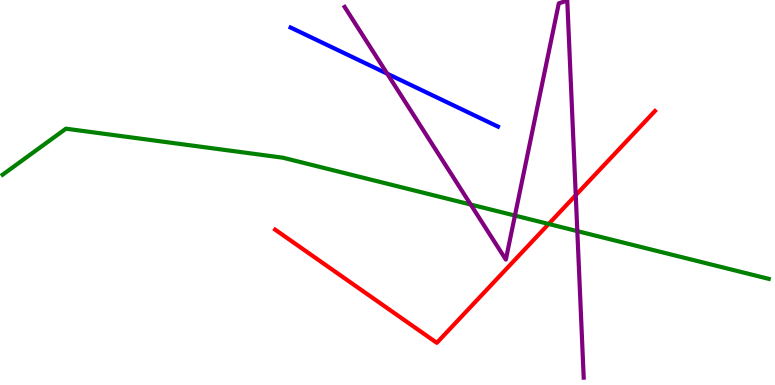[{'lines': ['blue', 'red'], 'intersections': []}, {'lines': ['green', 'red'], 'intersections': [{'x': 7.08, 'y': 4.18}]}, {'lines': ['purple', 'red'], 'intersections': [{'x': 7.43, 'y': 4.93}]}, {'lines': ['blue', 'green'], 'intersections': []}, {'lines': ['blue', 'purple'], 'intersections': [{'x': 5.0, 'y': 8.09}]}, {'lines': ['green', 'purple'], 'intersections': [{'x': 6.07, 'y': 4.69}, {'x': 6.64, 'y': 4.4}, {'x': 7.45, 'y': 4.0}]}]